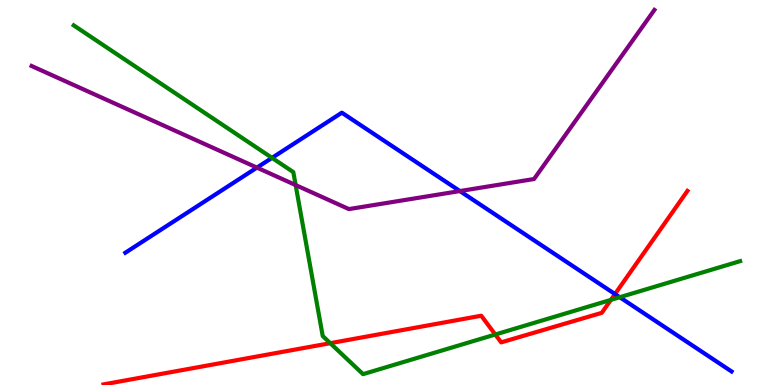[{'lines': ['blue', 'red'], 'intersections': [{'x': 7.94, 'y': 2.36}]}, {'lines': ['green', 'red'], 'intersections': [{'x': 4.26, 'y': 1.09}, {'x': 6.39, 'y': 1.31}, {'x': 7.88, 'y': 2.21}]}, {'lines': ['purple', 'red'], 'intersections': []}, {'lines': ['blue', 'green'], 'intersections': [{'x': 3.51, 'y': 5.9}, {'x': 8.0, 'y': 2.28}]}, {'lines': ['blue', 'purple'], 'intersections': [{'x': 3.32, 'y': 5.65}, {'x': 5.93, 'y': 5.04}]}, {'lines': ['green', 'purple'], 'intersections': [{'x': 3.81, 'y': 5.19}]}]